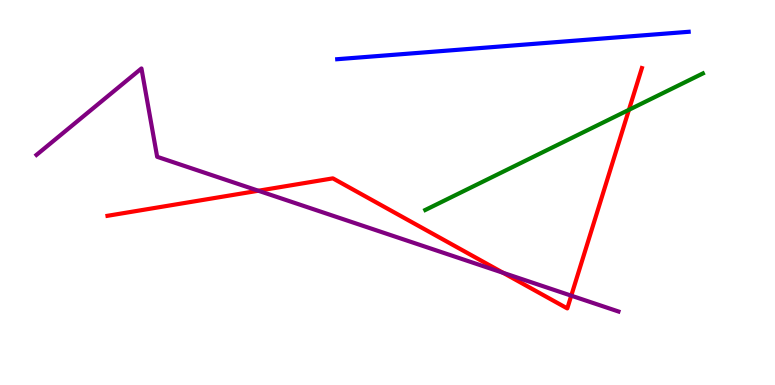[{'lines': ['blue', 'red'], 'intersections': []}, {'lines': ['green', 'red'], 'intersections': [{'x': 8.12, 'y': 7.15}]}, {'lines': ['purple', 'red'], 'intersections': [{'x': 3.33, 'y': 5.05}, {'x': 6.49, 'y': 2.91}, {'x': 7.37, 'y': 2.32}]}, {'lines': ['blue', 'green'], 'intersections': []}, {'lines': ['blue', 'purple'], 'intersections': []}, {'lines': ['green', 'purple'], 'intersections': []}]